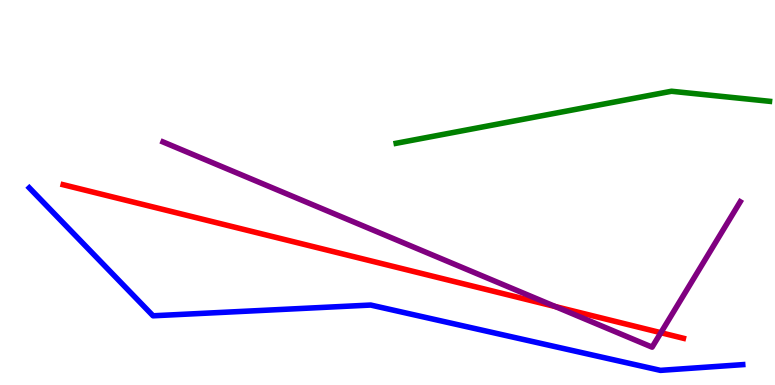[{'lines': ['blue', 'red'], 'intersections': []}, {'lines': ['green', 'red'], 'intersections': []}, {'lines': ['purple', 'red'], 'intersections': [{'x': 7.17, 'y': 2.04}, {'x': 8.53, 'y': 1.36}]}, {'lines': ['blue', 'green'], 'intersections': []}, {'lines': ['blue', 'purple'], 'intersections': []}, {'lines': ['green', 'purple'], 'intersections': []}]